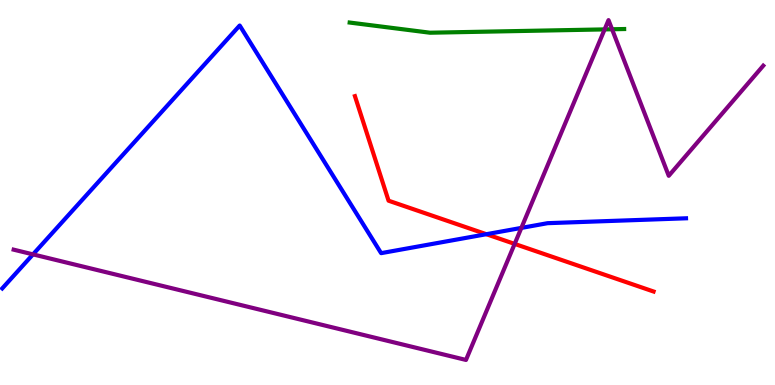[{'lines': ['blue', 'red'], 'intersections': [{'x': 6.28, 'y': 3.92}]}, {'lines': ['green', 'red'], 'intersections': []}, {'lines': ['purple', 'red'], 'intersections': [{'x': 6.64, 'y': 3.66}]}, {'lines': ['blue', 'green'], 'intersections': []}, {'lines': ['blue', 'purple'], 'intersections': [{'x': 0.426, 'y': 3.39}, {'x': 6.73, 'y': 4.08}]}, {'lines': ['green', 'purple'], 'intersections': [{'x': 7.8, 'y': 9.24}, {'x': 7.9, 'y': 9.24}]}]